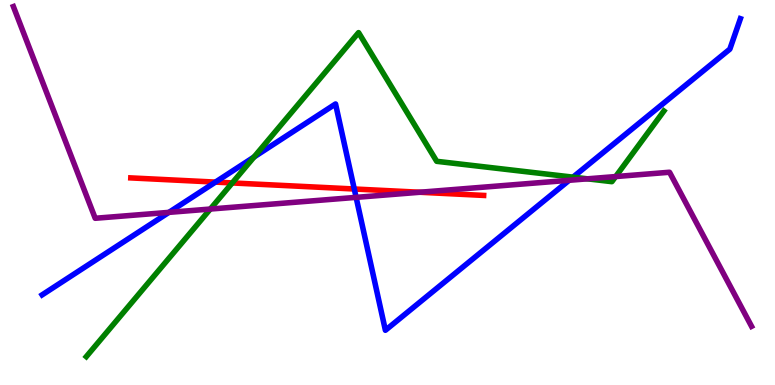[{'lines': ['blue', 'red'], 'intersections': [{'x': 2.78, 'y': 5.27}, {'x': 4.57, 'y': 5.09}]}, {'lines': ['green', 'red'], 'intersections': [{'x': 3.0, 'y': 5.25}]}, {'lines': ['purple', 'red'], 'intersections': [{'x': 5.42, 'y': 5.01}]}, {'lines': ['blue', 'green'], 'intersections': [{'x': 3.28, 'y': 5.92}, {'x': 7.39, 'y': 5.4}]}, {'lines': ['blue', 'purple'], 'intersections': [{'x': 2.18, 'y': 4.48}, {'x': 4.6, 'y': 4.87}, {'x': 7.34, 'y': 5.32}]}, {'lines': ['green', 'purple'], 'intersections': [{'x': 2.71, 'y': 4.57}, {'x': 7.58, 'y': 5.36}, {'x': 7.94, 'y': 5.41}]}]